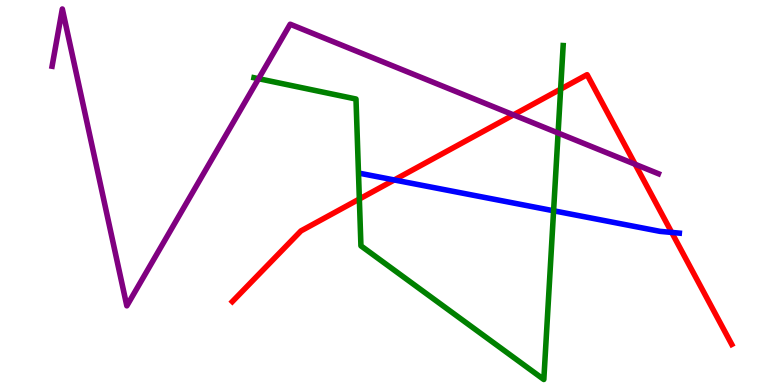[{'lines': ['blue', 'red'], 'intersections': [{'x': 5.09, 'y': 5.33}, {'x': 8.67, 'y': 3.96}]}, {'lines': ['green', 'red'], 'intersections': [{'x': 4.64, 'y': 4.83}, {'x': 7.23, 'y': 7.68}]}, {'lines': ['purple', 'red'], 'intersections': [{'x': 6.63, 'y': 7.02}, {'x': 8.2, 'y': 5.73}]}, {'lines': ['blue', 'green'], 'intersections': [{'x': 7.14, 'y': 4.53}]}, {'lines': ['blue', 'purple'], 'intersections': []}, {'lines': ['green', 'purple'], 'intersections': [{'x': 3.34, 'y': 7.96}, {'x': 7.2, 'y': 6.55}]}]